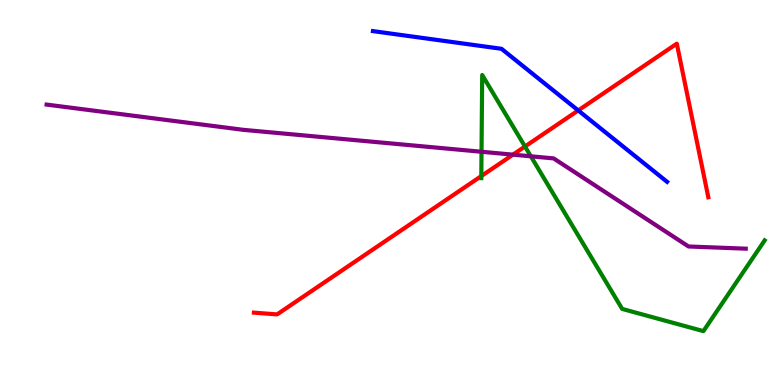[{'lines': ['blue', 'red'], 'intersections': [{'x': 7.46, 'y': 7.13}]}, {'lines': ['green', 'red'], 'intersections': [{'x': 6.21, 'y': 5.43}, {'x': 6.77, 'y': 6.19}]}, {'lines': ['purple', 'red'], 'intersections': [{'x': 6.62, 'y': 5.98}]}, {'lines': ['blue', 'green'], 'intersections': []}, {'lines': ['blue', 'purple'], 'intersections': []}, {'lines': ['green', 'purple'], 'intersections': [{'x': 6.21, 'y': 6.06}, {'x': 6.85, 'y': 5.94}]}]